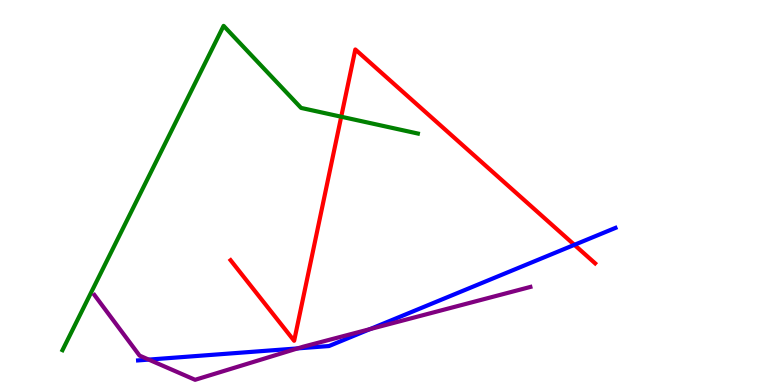[{'lines': ['blue', 'red'], 'intersections': [{'x': 7.41, 'y': 3.64}]}, {'lines': ['green', 'red'], 'intersections': [{'x': 4.4, 'y': 6.97}]}, {'lines': ['purple', 'red'], 'intersections': []}, {'lines': ['blue', 'green'], 'intersections': []}, {'lines': ['blue', 'purple'], 'intersections': [{'x': 1.92, 'y': 0.66}, {'x': 3.84, 'y': 0.951}, {'x': 4.77, 'y': 1.45}]}, {'lines': ['green', 'purple'], 'intersections': []}]